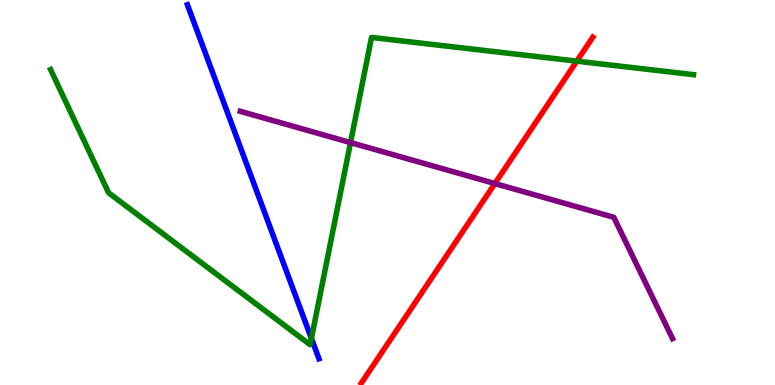[{'lines': ['blue', 'red'], 'intersections': []}, {'lines': ['green', 'red'], 'intersections': [{'x': 7.44, 'y': 8.41}]}, {'lines': ['purple', 'red'], 'intersections': [{'x': 6.39, 'y': 5.23}]}, {'lines': ['blue', 'green'], 'intersections': [{'x': 4.02, 'y': 1.21}]}, {'lines': ['blue', 'purple'], 'intersections': []}, {'lines': ['green', 'purple'], 'intersections': [{'x': 4.52, 'y': 6.3}]}]